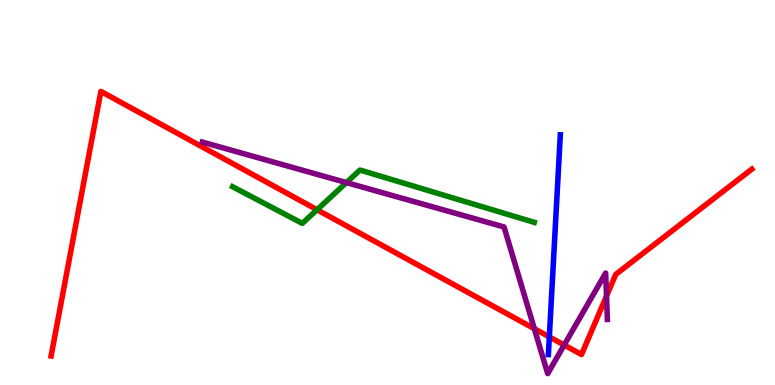[{'lines': ['blue', 'red'], 'intersections': [{'x': 7.09, 'y': 1.25}]}, {'lines': ['green', 'red'], 'intersections': [{'x': 4.09, 'y': 4.55}]}, {'lines': ['purple', 'red'], 'intersections': [{'x': 6.89, 'y': 1.46}, {'x': 7.28, 'y': 1.04}, {'x': 7.83, 'y': 2.31}]}, {'lines': ['blue', 'green'], 'intersections': []}, {'lines': ['blue', 'purple'], 'intersections': []}, {'lines': ['green', 'purple'], 'intersections': [{'x': 4.47, 'y': 5.26}]}]